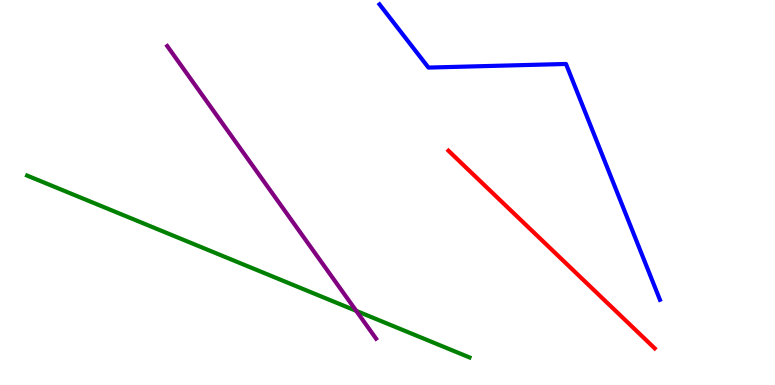[{'lines': ['blue', 'red'], 'intersections': []}, {'lines': ['green', 'red'], 'intersections': []}, {'lines': ['purple', 'red'], 'intersections': []}, {'lines': ['blue', 'green'], 'intersections': []}, {'lines': ['blue', 'purple'], 'intersections': []}, {'lines': ['green', 'purple'], 'intersections': [{'x': 4.6, 'y': 1.93}]}]